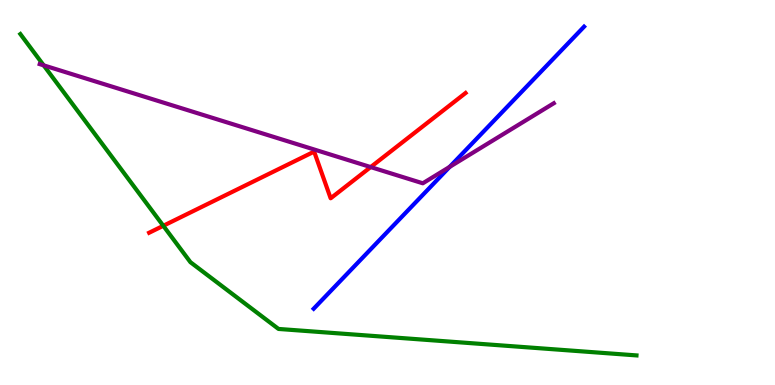[{'lines': ['blue', 'red'], 'intersections': []}, {'lines': ['green', 'red'], 'intersections': [{'x': 2.11, 'y': 4.14}]}, {'lines': ['purple', 'red'], 'intersections': [{'x': 4.78, 'y': 5.66}]}, {'lines': ['blue', 'green'], 'intersections': []}, {'lines': ['blue', 'purple'], 'intersections': [{'x': 5.8, 'y': 5.67}]}, {'lines': ['green', 'purple'], 'intersections': [{'x': 0.563, 'y': 8.3}]}]